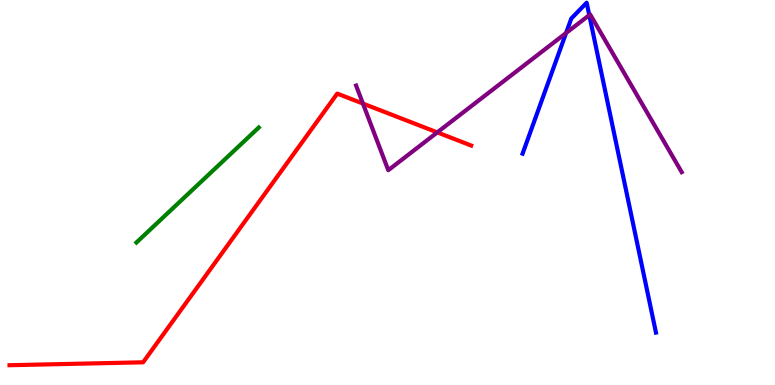[{'lines': ['blue', 'red'], 'intersections': []}, {'lines': ['green', 'red'], 'intersections': []}, {'lines': ['purple', 'red'], 'intersections': [{'x': 4.68, 'y': 7.31}, {'x': 5.64, 'y': 6.56}]}, {'lines': ['blue', 'green'], 'intersections': []}, {'lines': ['blue', 'purple'], 'intersections': [{'x': 7.3, 'y': 9.14}, {'x': 7.6, 'y': 9.61}]}, {'lines': ['green', 'purple'], 'intersections': []}]